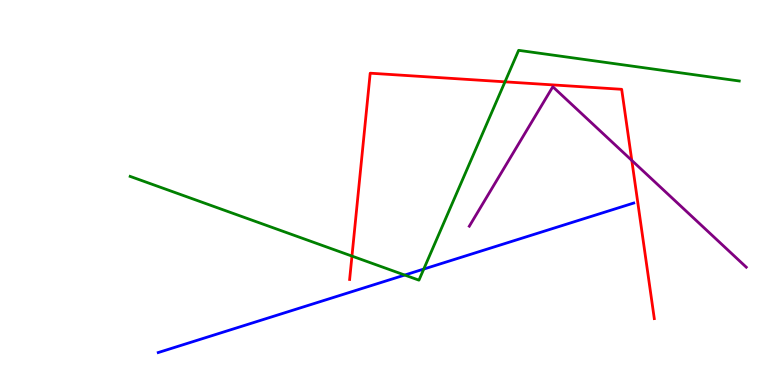[{'lines': ['blue', 'red'], 'intersections': []}, {'lines': ['green', 'red'], 'intersections': [{'x': 4.54, 'y': 3.35}, {'x': 6.52, 'y': 7.87}]}, {'lines': ['purple', 'red'], 'intersections': [{'x': 8.15, 'y': 5.83}]}, {'lines': ['blue', 'green'], 'intersections': [{'x': 5.22, 'y': 2.86}, {'x': 5.47, 'y': 3.01}]}, {'lines': ['blue', 'purple'], 'intersections': []}, {'lines': ['green', 'purple'], 'intersections': []}]